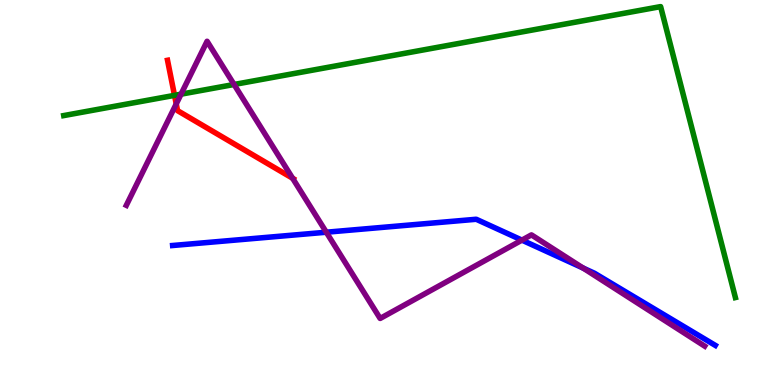[{'lines': ['blue', 'red'], 'intersections': []}, {'lines': ['green', 'red'], 'intersections': [{'x': 2.25, 'y': 7.52}]}, {'lines': ['purple', 'red'], 'intersections': [{'x': 2.27, 'y': 7.3}, {'x': 3.78, 'y': 5.37}]}, {'lines': ['blue', 'green'], 'intersections': []}, {'lines': ['blue', 'purple'], 'intersections': [{'x': 4.21, 'y': 3.97}, {'x': 6.73, 'y': 3.76}, {'x': 7.52, 'y': 3.04}]}, {'lines': ['green', 'purple'], 'intersections': [{'x': 2.34, 'y': 7.55}, {'x': 3.02, 'y': 7.81}]}]